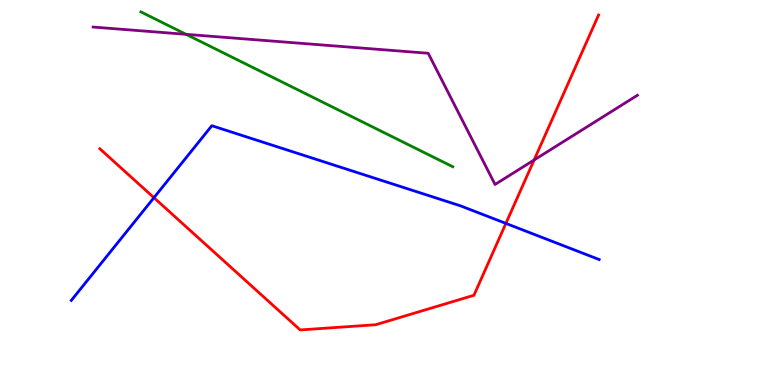[{'lines': ['blue', 'red'], 'intersections': [{'x': 1.99, 'y': 4.87}, {'x': 6.53, 'y': 4.2}]}, {'lines': ['green', 'red'], 'intersections': []}, {'lines': ['purple', 'red'], 'intersections': [{'x': 6.89, 'y': 5.84}]}, {'lines': ['blue', 'green'], 'intersections': []}, {'lines': ['blue', 'purple'], 'intersections': []}, {'lines': ['green', 'purple'], 'intersections': [{'x': 2.4, 'y': 9.11}]}]